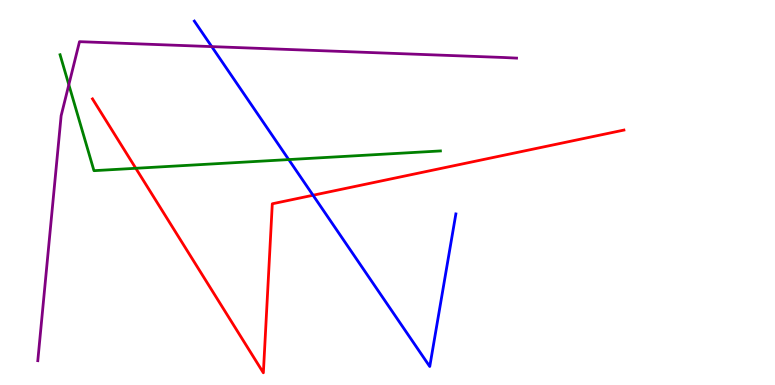[{'lines': ['blue', 'red'], 'intersections': [{'x': 4.04, 'y': 4.93}]}, {'lines': ['green', 'red'], 'intersections': [{'x': 1.75, 'y': 5.63}]}, {'lines': ['purple', 'red'], 'intersections': []}, {'lines': ['blue', 'green'], 'intersections': [{'x': 3.73, 'y': 5.86}]}, {'lines': ['blue', 'purple'], 'intersections': [{'x': 2.73, 'y': 8.79}]}, {'lines': ['green', 'purple'], 'intersections': [{'x': 0.888, 'y': 7.8}]}]